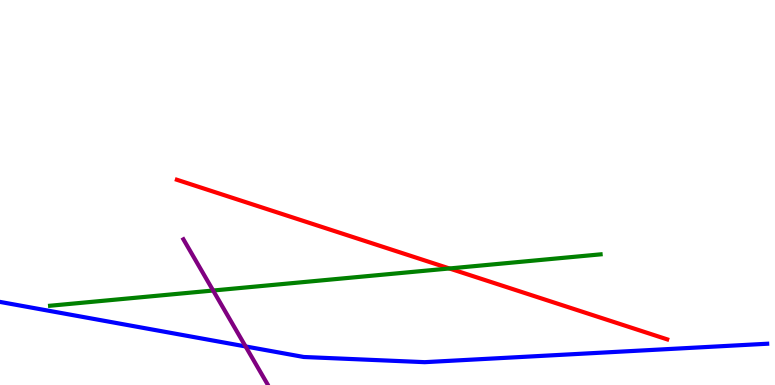[{'lines': ['blue', 'red'], 'intersections': []}, {'lines': ['green', 'red'], 'intersections': [{'x': 5.8, 'y': 3.03}]}, {'lines': ['purple', 'red'], 'intersections': []}, {'lines': ['blue', 'green'], 'intersections': []}, {'lines': ['blue', 'purple'], 'intersections': [{'x': 3.17, 'y': 1.0}]}, {'lines': ['green', 'purple'], 'intersections': [{'x': 2.75, 'y': 2.45}]}]